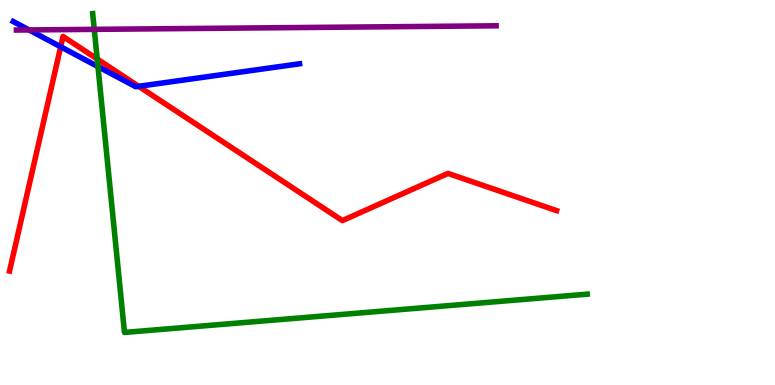[{'lines': ['blue', 'red'], 'intersections': [{'x': 0.783, 'y': 8.79}, {'x': 1.79, 'y': 7.76}]}, {'lines': ['green', 'red'], 'intersections': [{'x': 1.25, 'y': 8.47}]}, {'lines': ['purple', 'red'], 'intersections': []}, {'lines': ['blue', 'green'], 'intersections': [{'x': 1.26, 'y': 8.27}]}, {'lines': ['blue', 'purple'], 'intersections': [{'x': 0.375, 'y': 9.22}]}, {'lines': ['green', 'purple'], 'intersections': [{'x': 1.22, 'y': 9.24}]}]